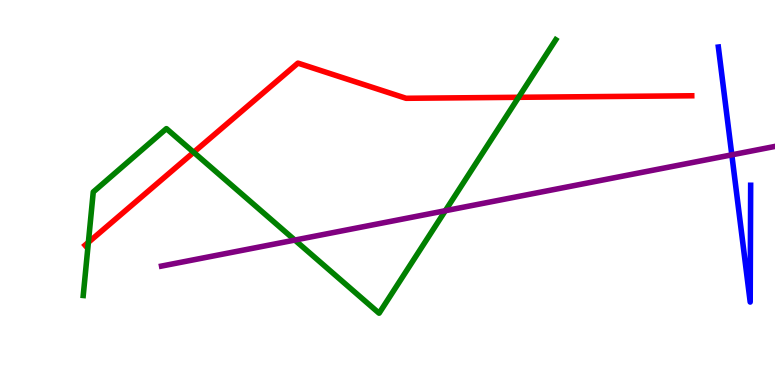[{'lines': ['blue', 'red'], 'intersections': []}, {'lines': ['green', 'red'], 'intersections': [{'x': 1.14, 'y': 3.7}, {'x': 2.5, 'y': 6.04}, {'x': 6.69, 'y': 7.47}]}, {'lines': ['purple', 'red'], 'intersections': []}, {'lines': ['blue', 'green'], 'intersections': []}, {'lines': ['blue', 'purple'], 'intersections': [{'x': 9.44, 'y': 5.98}]}, {'lines': ['green', 'purple'], 'intersections': [{'x': 3.8, 'y': 3.76}, {'x': 5.75, 'y': 4.53}]}]